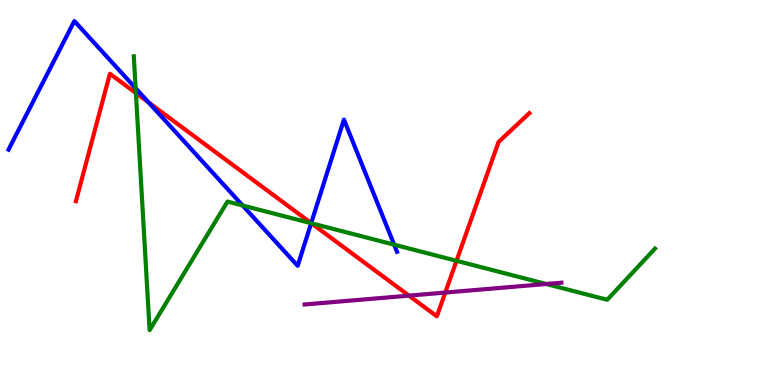[{'lines': ['blue', 'red'], 'intersections': [{'x': 1.92, 'y': 7.34}, {'x': 4.02, 'y': 4.2}]}, {'lines': ['green', 'red'], 'intersections': [{'x': 1.75, 'y': 7.58}, {'x': 4.02, 'y': 4.2}, {'x': 5.89, 'y': 3.23}]}, {'lines': ['purple', 'red'], 'intersections': [{'x': 5.28, 'y': 2.32}, {'x': 5.75, 'y': 2.4}]}, {'lines': ['blue', 'green'], 'intersections': [{'x': 1.75, 'y': 7.71}, {'x': 3.13, 'y': 4.66}, {'x': 4.02, 'y': 4.2}, {'x': 5.09, 'y': 3.64}]}, {'lines': ['blue', 'purple'], 'intersections': []}, {'lines': ['green', 'purple'], 'intersections': [{'x': 7.05, 'y': 2.62}]}]